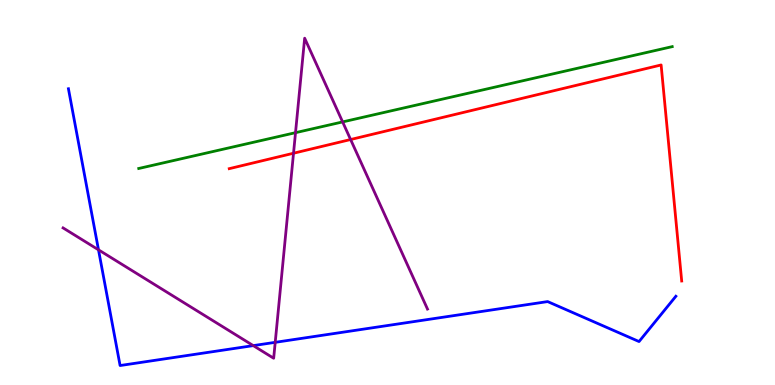[{'lines': ['blue', 'red'], 'intersections': []}, {'lines': ['green', 'red'], 'intersections': []}, {'lines': ['purple', 'red'], 'intersections': [{'x': 3.79, 'y': 6.02}, {'x': 4.52, 'y': 6.38}]}, {'lines': ['blue', 'green'], 'intersections': []}, {'lines': ['blue', 'purple'], 'intersections': [{'x': 1.27, 'y': 3.51}, {'x': 3.27, 'y': 1.02}, {'x': 3.55, 'y': 1.11}]}, {'lines': ['green', 'purple'], 'intersections': [{'x': 3.81, 'y': 6.55}, {'x': 4.42, 'y': 6.83}]}]